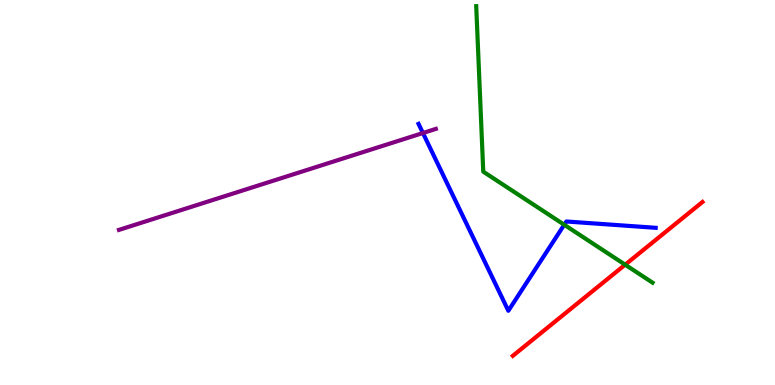[{'lines': ['blue', 'red'], 'intersections': []}, {'lines': ['green', 'red'], 'intersections': [{'x': 8.07, 'y': 3.12}]}, {'lines': ['purple', 'red'], 'intersections': []}, {'lines': ['blue', 'green'], 'intersections': [{'x': 7.28, 'y': 4.16}]}, {'lines': ['blue', 'purple'], 'intersections': [{'x': 5.46, 'y': 6.55}]}, {'lines': ['green', 'purple'], 'intersections': []}]